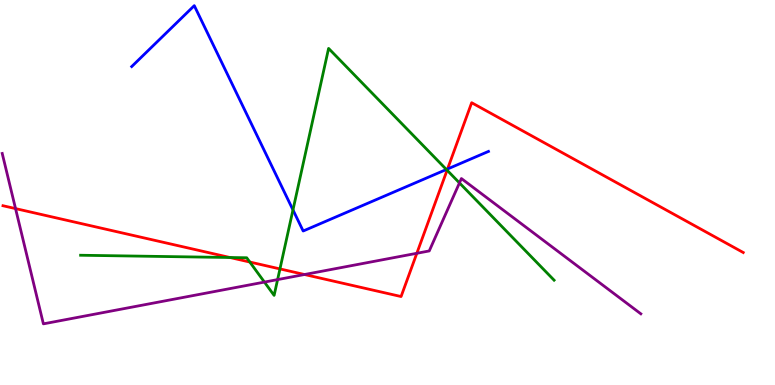[{'lines': ['blue', 'red'], 'intersections': [{'x': 5.77, 'y': 5.61}]}, {'lines': ['green', 'red'], 'intersections': [{'x': 2.97, 'y': 3.31}, {'x': 3.22, 'y': 3.19}, {'x': 3.61, 'y': 3.02}, {'x': 5.77, 'y': 5.58}]}, {'lines': ['purple', 'red'], 'intersections': [{'x': 0.201, 'y': 4.58}, {'x': 3.93, 'y': 2.87}, {'x': 5.38, 'y': 3.42}]}, {'lines': ['blue', 'green'], 'intersections': [{'x': 3.78, 'y': 4.55}, {'x': 5.76, 'y': 5.6}]}, {'lines': ['blue', 'purple'], 'intersections': []}, {'lines': ['green', 'purple'], 'intersections': [{'x': 3.41, 'y': 2.67}, {'x': 3.58, 'y': 2.74}, {'x': 5.93, 'y': 5.25}]}]